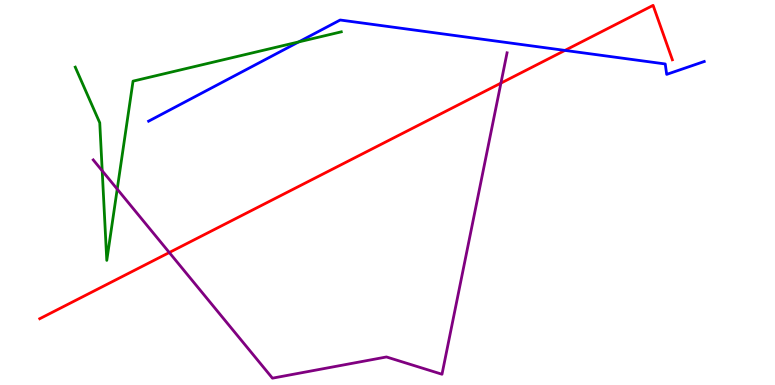[{'lines': ['blue', 'red'], 'intersections': [{'x': 7.29, 'y': 8.69}]}, {'lines': ['green', 'red'], 'intersections': []}, {'lines': ['purple', 'red'], 'intersections': [{'x': 2.18, 'y': 3.44}, {'x': 6.46, 'y': 7.84}]}, {'lines': ['blue', 'green'], 'intersections': [{'x': 3.85, 'y': 8.91}]}, {'lines': ['blue', 'purple'], 'intersections': []}, {'lines': ['green', 'purple'], 'intersections': [{'x': 1.32, 'y': 5.56}, {'x': 1.51, 'y': 5.09}]}]